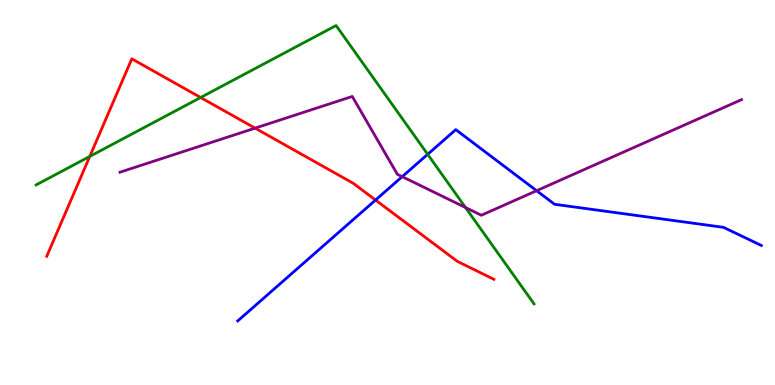[{'lines': ['blue', 'red'], 'intersections': [{'x': 4.85, 'y': 4.8}]}, {'lines': ['green', 'red'], 'intersections': [{'x': 1.16, 'y': 5.94}, {'x': 2.59, 'y': 7.47}]}, {'lines': ['purple', 'red'], 'intersections': [{'x': 3.29, 'y': 6.67}]}, {'lines': ['blue', 'green'], 'intersections': [{'x': 5.52, 'y': 5.99}]}, {'lines': ['blue', 'purple'], 'intersections': [{'x': 5.19, 'y': 5.41}, {'x': 6.92, 'y': 5.05}]}, {'lines': ['green', 'purple'], 'intersections': [{'x': 6.01, 'y': 4.61}]}]